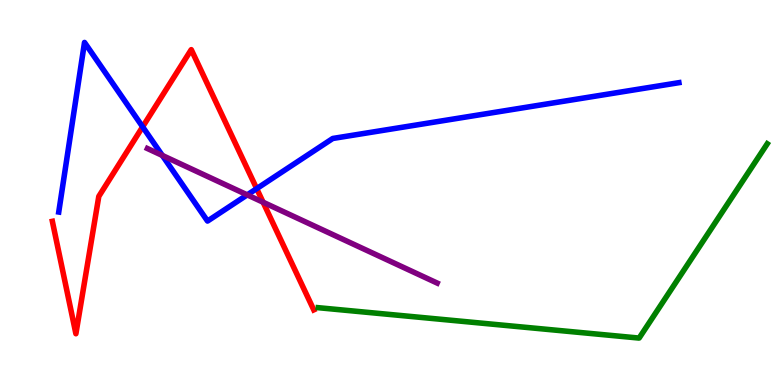[{'lines': ['blue', 'red'], 'intersections': [{'x': 1.84, 'y': 6.71}, {'x': 3.31, 'y': 5.1}]}, {'lines': ['green', 'red'], 'intersections': []}, {'lines': ['purple', 'red'], 'intersections': [{'x': 3.39, 'y': 4.75}]}, {'lines': ['blue', 'green'], 'intersections': []}, {'lines': ['blue', 'purple'], 'intersections': [{'x': 2.09, 'y': 5.96}, {'x': 3.19, 'y': 4.94}]}, {'lines': ['green', 'purple'], 'intersections': []}]